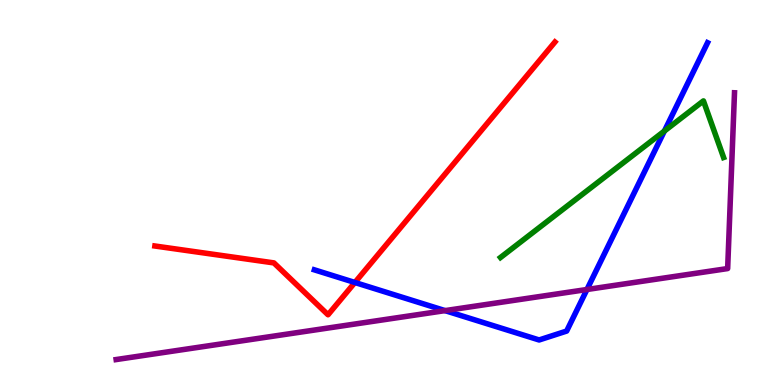[{'lines': ['blue', 'red'], 'intersections': [{'x': 4.58, 'y': 2.66}]}, {'lines': ['green', 'red'], 'intersections': []}, {'lines': ['purple', 'red'], 'intersections': []}, {'lines': ['blue', 'green'], 'intersections': [{'x': 8.57, 'y': 6.6}]}, {'lines': ['blue', 'purple'], 'intersections': [{'x': 5.74, 'y': 1.93}, {'x': 7.57, 'y': 2.48}]}, {'lines': ['green', 'purple'], 'intersections': []}]